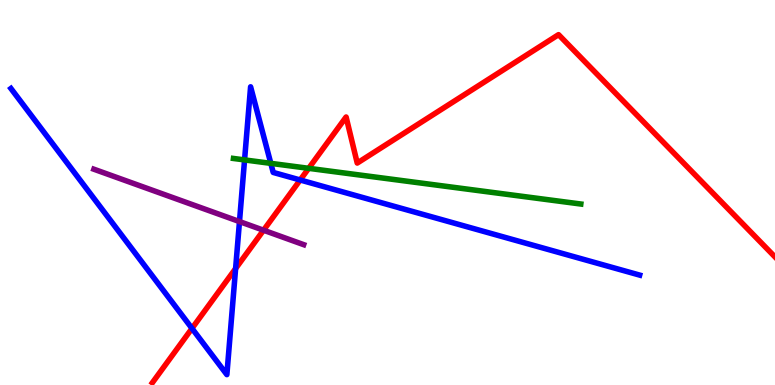[{'lines': ['blue', 'red'], 'intersections': [{'x': 2.48, 'y': 1.47}, {'x': 3.04, 'y': 3.02}, {'x': 3.87, 'y': 5.33}]}, {'lines': ['green', 'red'], 'intersections': [{'x': 3.98, 'y': 5.63}]}, {'lines': ['purple', 'red'], 'intersections': [{'x': 3.4, 'y': 4.02}]}, {'lines': ['blue', 'green'], 'intersections': [{'x': 3.16, 'y': 5.85}, {'x': 3.49, 'y': 5.76}]}, {'lines': ['blue', 'purple'], 'intersections': [{'x': 3.09, 'y': 4.24}]}, {'lines': ['green', 'purple'], 'intersections': []}]